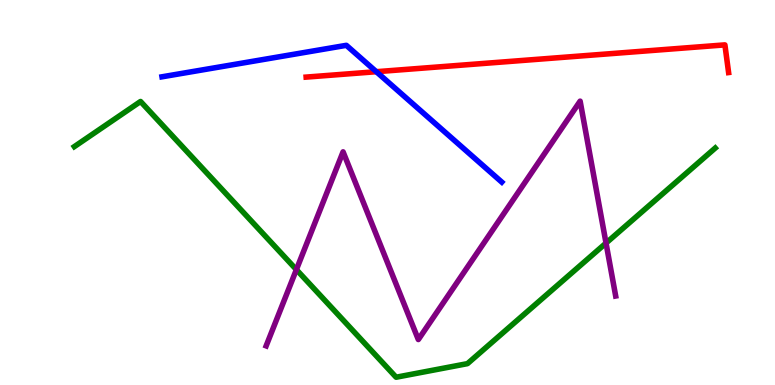[{'lines': ['blue', 'red'], 'intersections': [{'x': 4.86, 'y': 8.14}]}, {'lines': ['green', 'red'], 'intersections': []}, {'lines': ['purple', 'red'], 'intersections': []}, {'lines': ['blue', 'green'], 'intersections': []}, {'lines': ['blue', 'purple'], 'intersections': []}, {'lines': ['green', 'purple'], 'intersections': [{'x': 3.82, 'y': 3.0}, {'x': 7.82, 'y': 3.69}]}]